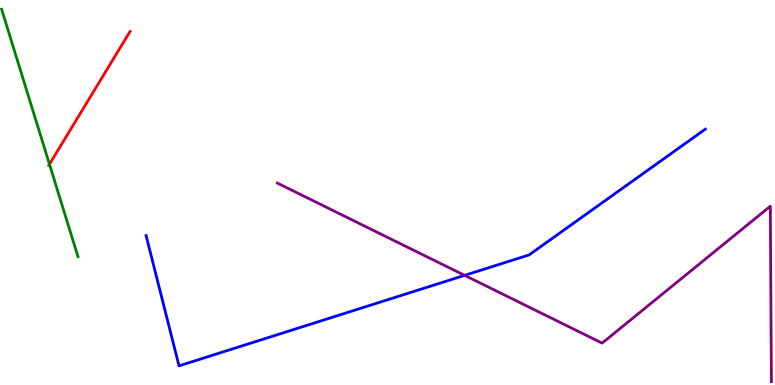[{'lines': ['blue', 'red'], 'intersections': []}, {'lines': ['green', 'red'], 'intersections': [{'x': 0.638, 'y': 5.73}]}, {'lines': ['purple', 'red'], 'intersections': []}, {'lines': ['blue', 'green'], 'intersections': []}, {'lines': ['blue', 'purple'], 'intersections': [{'x': 6.0, 'y': 2.85}]}, {'lines': ['green', 'purple'], 'intersections': []}]